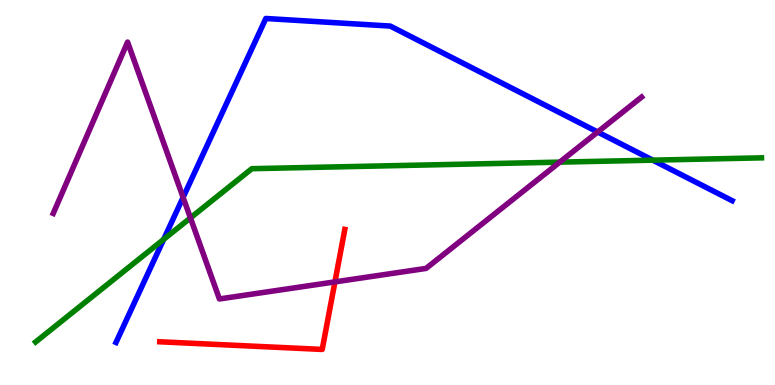[{'lines': ['blue', 'red'], 'intersections': []}, {'lines': ['green', 'red'], 'intersections': []}, {'lines': ['purple', 'red'], 'intersections': [{'x': 4.32, 'y': 2.68}]}, {'lines': ['blue', 'green'], 'intersections': [{'x': 2.11, 'y': 3.78}, {'x': 8.42, 'y': 5.84}]}, {'lines': ['blue', 'purple'], 'intersections': [{'x': 2.36, 'y': 4.87}, {'x': 7.71, 'y': 6.57}]}, {'lines': ['green', 'purple'], 'intersections': [{'x': 2.46, 'y': 4.34}, {'x': 7.22, 'y': 5.79}]}]